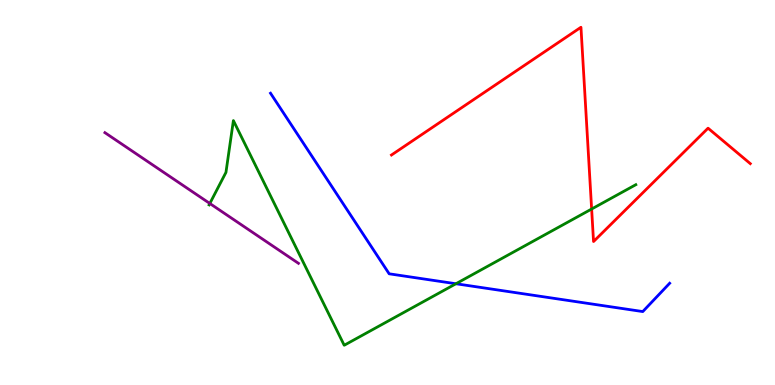[{'lines': ['blue', 'red'], 'intersections': []}, {'lines': ['green', 'red'], 'intersections': [{'x': 7.63, 'y': 4.57}]}, {'lines': ['purple', 'red'], 'intersections': []}, {'lines': ['blue', 'green'], 'intersections': [{'x': 5.88, 'y': 2.63}]}, {'lines': ['blue', 'purple'], 'intersections': []}, {'lines': ['green', 'purple'], 'intersections': [{'x': 2.71, 'y': 4.71}]}]